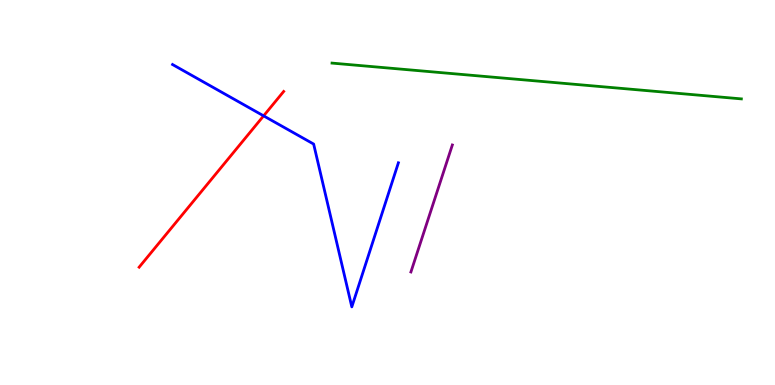[{'lines': ['blue', 'red'], 'intersections': [{'x': 3.4, 'y': 6.99}]}, {'lines': ['green', 'red'], 'intersections': []}, {'lines': ['purple', 'red'], 'intersections': []}, {'lines': ['blue', 'green'], 'intersections': []}, {'lines': ['blue', 'purple'], 'intersections': []}, {'lines': ['green', 'purple'], 'intersections': []}]